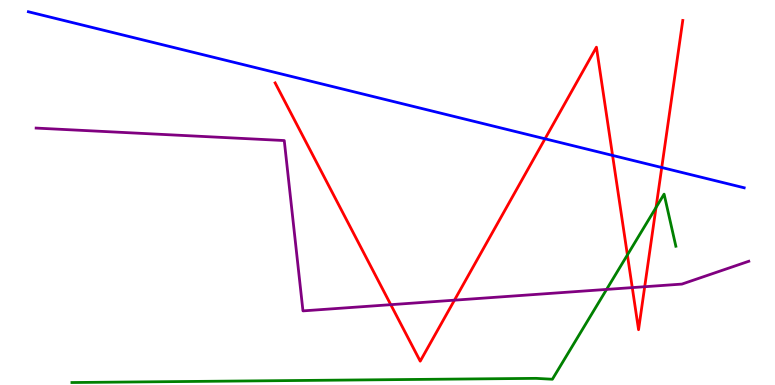[{'lines': ['blue', 'red'], 'intersections': [{'x': 7.03, 'y': 6.39}, {'x': 7.9, 'y': 5.96}, {'x': 8.54, 'y': 5.65}]}, {'lines': ['green', 'red'], 'intersections': [{'x': 8.1, 'y': 3.38}, {'x': 8.46, 'y': 4.61}]}, {'lines': ['purple', 'red'], 'intersections': [{'x': 5.04, 'y': 2.09}, {'x': 5.86, 'y': 2.2}, {'x': 8.16, 'y': 2.53}, {'x': 8.32, 'y': 2.55}]}, {'lines': ['blue', 'green'], 'intersections': []}, {'lines': ['blue', 'purple'], 'intersections': []}, {'lines': ['green', 'purple'], 'intersections': [{'x': 7.83, 'y': 2.48}]}]